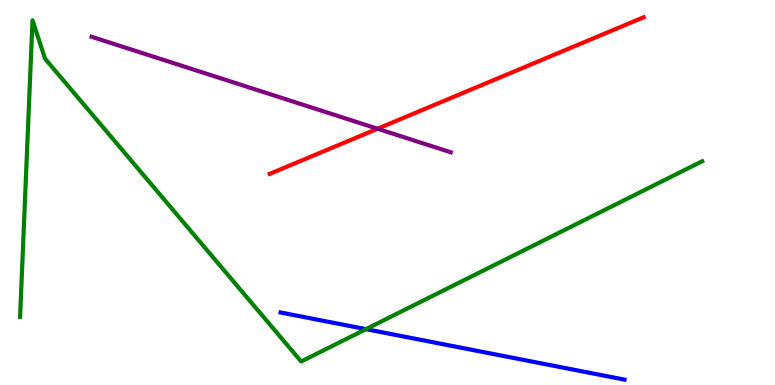[{'lines': ['blue', 'red'], 'intersections': []}, {'lines': ['green', 'red'], 'intersections': []}, {'lines': ['purple', 'red'], 'intersections': [{'x': 4.87, 'y': 6.66}]}, {'lines': ['blue', 'green'], 'intersections': [{'x': 4.72, 'y': 1.45}]}, {'lines': ['blue', 'purple'], 'intersections': []}, {'lines': ['green', 'purple'], 'intersections': []}]